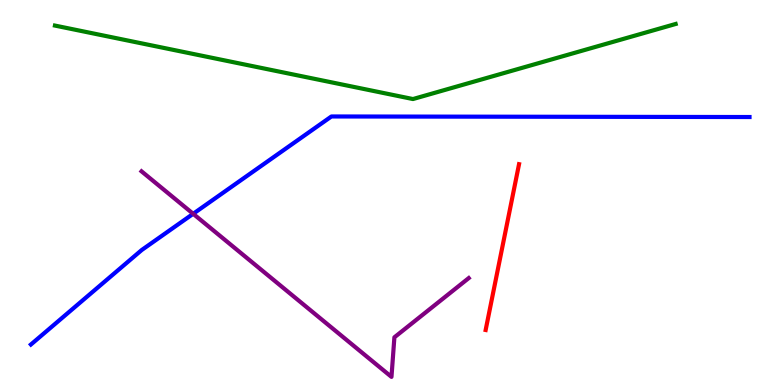[{'lines': ['blue', 'red'], 'intersections': []}, {'lines': ['green', 'red'], 'intersections': []}, {'lines': ['purple', 'red'], 'intersections': []}, {'lines': ['blue', 'green'], 'intersections': []}, {'lines': ['blue', 'purple'], 'intersections': [{'x': 2.49, 'y': 4.45}]}, {'lines': ['green', 'purple'], 'intersections': []}]